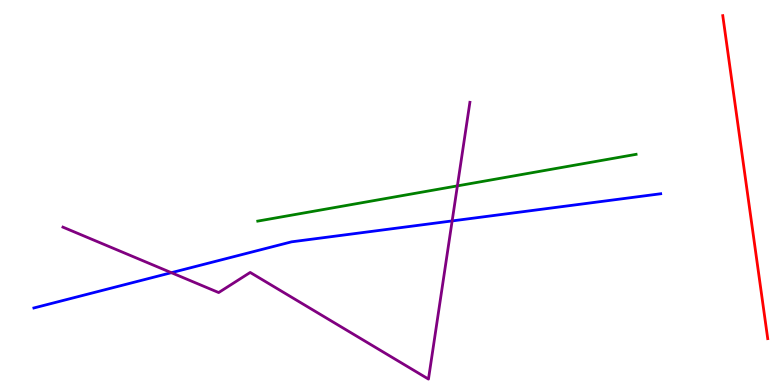[{'lines': ['blue', 'red'], 'intersections': []}, {'lines': ['green', 'red'], 'intersections': []}, {'lines': ['purple', 'red'], 'intersections': []}, {'lines': ['blue', 'green'], 'intersections': []}, {'lines': ['blue', 'purple'], 'intersections': [{'x': 2.21, 'y': 2.92}, {'x': 5.83, 'y': 4.26}]}, {'lines': ['green', 'purple'], 'intersections': [{'x': 5.9, 'y': 5.17}]}]